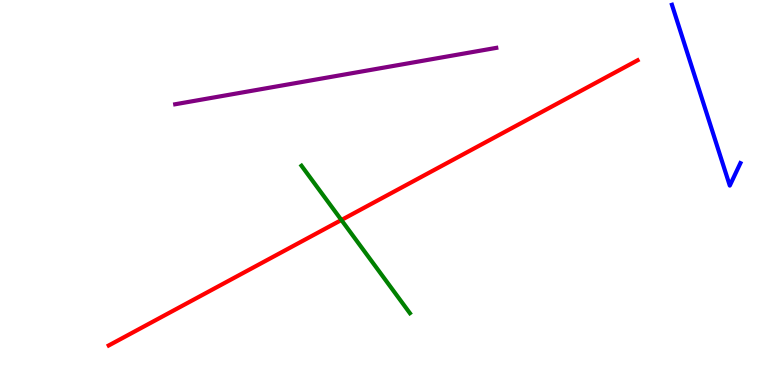[{'lines': ['blue', 'red'], 'intersections': []}, {'lines': ['green', 'red'], 'intersections': [{'x': 4.41, 'y': 4.29}]}, {'lines': ['purple', 'red'], 'intersections': []}, {'lines': ['blue', 'green'], 'intersections': []}, {'lines': ['blue', 'purple'], 'intersections': []}, {'lines': ['green', 'purple'], 'intersections': []}]